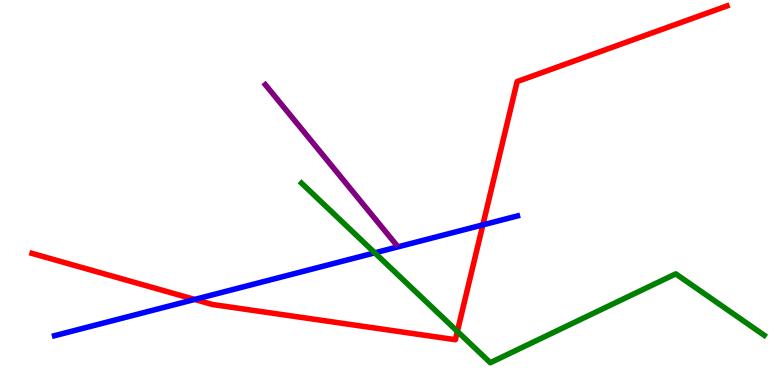[{'lines': ['blue', 'red'], 'intersections': [{'x': 2.51, 'y': 2.22}, {'x': 6.23, 'y': 4.16}]}, {'lines': ['green', 'red'], 'intersections': [{'x': 5.9, 'y': 1.39}]}, {'lines': ['purple', 'red'], 'intersections': []}, {'lines': ['blue', 'green'], 'intersections': [{'x': 4.84, 'y': 3.43}]}, {'lines': ['blue', 'purple'], 'intersections': []}, {'lines': ['green', 'purple'], 'intersections': []}]